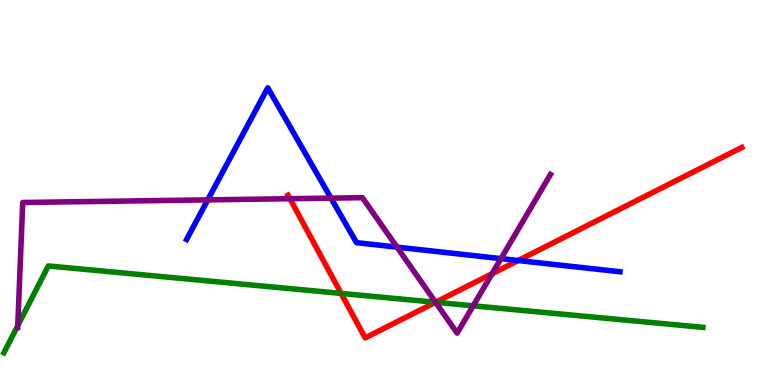[{'lines': ['blue', 'red'], 'intersections': [{'x': 6.69, 'y': 3.23}]}, {'lines': ['green', 'red'], 'intersections': [{'x': 4.4, 'y': 2.38}, {'x': 5.62, 'y': 2.15}]}, {'lines': ['purple', 'red'], 'intersections': [{'x': 3.74, 'y': 4.84}, {'x': 5.62, 'y': 2.15}, {'x': 6.35, 'y': 2.89}]}, {'lines': ['blue', 'green'], 'intersections': []}, {'lines': ['blue', 'purple'], 'intersections': [{'x': 2.68, 'y': 4.81}, {'x': 4.27, 'y': 4.85}, {'x': 5.12, 'y': 3.58}, {'x': 6.46, 'y': 3.28}]}, {'lines': ['green', 'purple'], 'intersections': [{'x': 0.229, 'y': 1.54}, {'x': 5.62, 'y': 2.15}, {'x': 6.11, 'y': 2.06}]}]